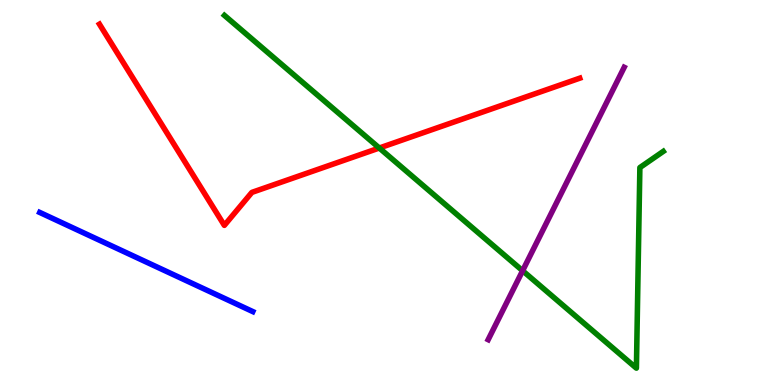[{'lines': ['blue', 'red'], 'intersections': []}, {'lines': ['green', 'red'], 'intersections': [{'x': 4.89, 'y': 6.16}]}, {'lines': ['purple', 'red'], 'intersections': []}, {'lines': ['blue', 'green'], 'intersections': []}, {'lines': ['blue', 'purple'], 'intersections': []}, {'lines': ['green', 'purple'], 'intersections': [{'x': 6.74, 'y': 2.97}]}]